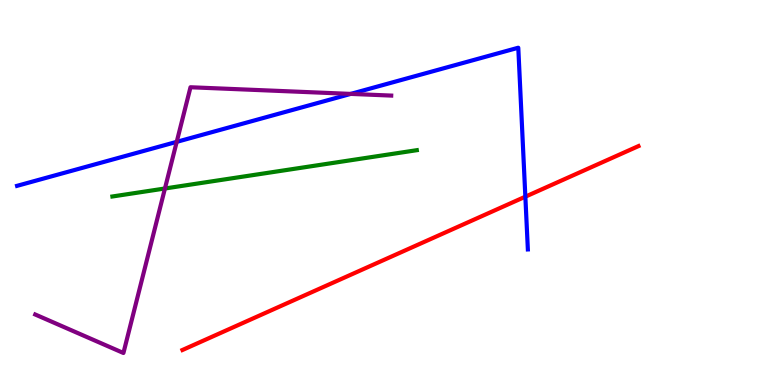[{'lines': ['blue', 'red'], 'intersections': [{'x': 6.78, 'y': 4.89}]}, {'lines': ['green', 'red'], 'intersections': []}, {'lines': ['purple', 'red'], 'intersections': []}, {'lines': ['blue', 'green'], 'intersections': []}, {'lines': ['blue', 'purple'], 'intersections': [{'x': 2.28, 'y': 6.32}, {'x': 4.53, 'y': 7.56}]}, {'lines': ['green', 'purple'], 'intersections': [{'x': 2.13, 'y': 5.1}]}]